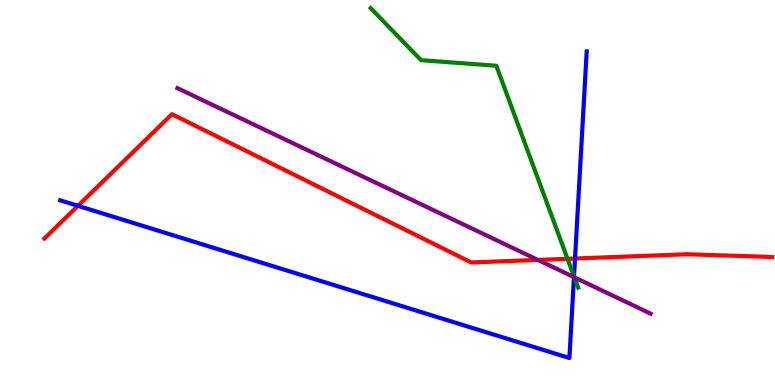[{'lines': ['blue', 'red'], 'intersections': [{'x': 1.01, 'y': 4.65}, {'x': 7.42, 'y': 3.29}]}, {'lines': ['green', 'red'], 'intersections': [{'x': 7.32, 'y': 3.28}]}, {'lines': ['purple', 'red'], 'intersections': [{'x': 6.94, 'y': 3.25}]}, {'lines': ['blue', 'green'], 'intersections': [{'x': 7.41, 'y': 2.82}]}, {'lines': ['blue', 'purple'], 'intersections': [{'x': 7.41, 'y': 2.8}]}, {'lines': ['green', 'purple'], 'intersections': [{'x': 7.41, 'y': 2.8}]}]